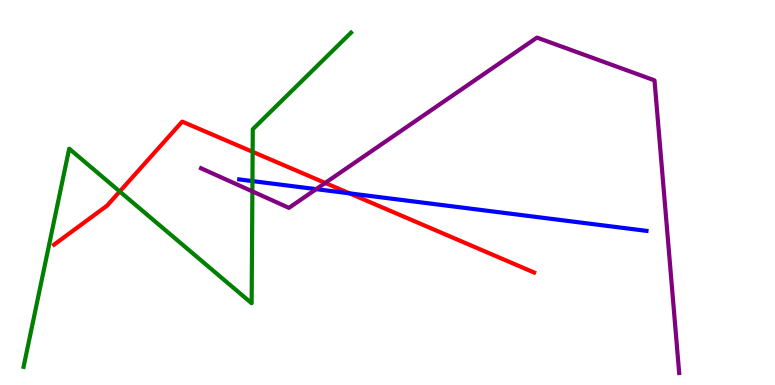[{'lines': ['blue', 'red'], 'intersections': [{'x': 4.51, 'y': 4.98}]}, {'lines': ['green', 'red'], 'intersections': [{'x': 1.54, 'y': 5.03}, {'x': 3.26, 'y': 6.06}]}, {'lines': ['purple', 'red'], 'intersections': [{'x': 4.2, 'y': 5.25}]}, {'lines': ['blue', 'green'], 'intersections': [{'x': 3.26, 'y': 5.3}]}, {'lines': ['blue', 'purple'], 'intersections': [{'x': 4.08, 'y': 5.09}]}, {'lines': ['green', 'purple'], 'intersections': [{'x': 3.26, 'y': 5.03}]}]